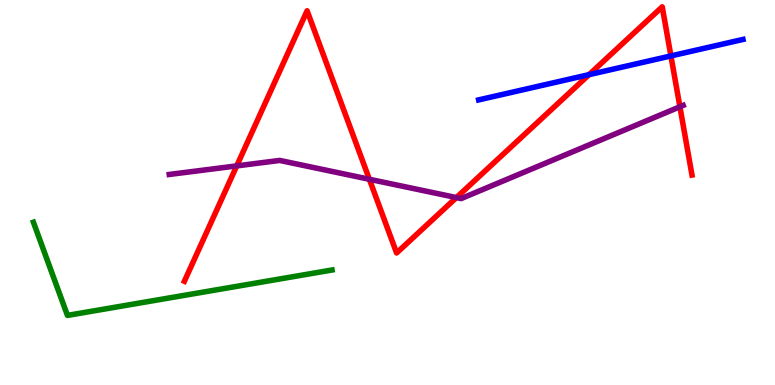[{'lines': ['blue', 'red'], 'intersections': [{'x': 7.6, 'y': 8.06}, {'x': 8.66, 'y': 8.55}]}, {'lines': ['green', 'red'], 'intersections': []}, {'lines': ['purple', 'red'], 'intersections': [{'x': 3.05, 'y': 5.69}, {'x': 4.77, 'y': 5.34}, {'x': 5.89, 'y': 4.87}, {'x': 8.77, 'y': 7.23}]}, {'lines': ['blue', 'green'], 'intersections': []}, {'lines': ['blue', 'purple'], 'intersections': []}, {'lines': ['green', 'purple'], 'intersections': []}]